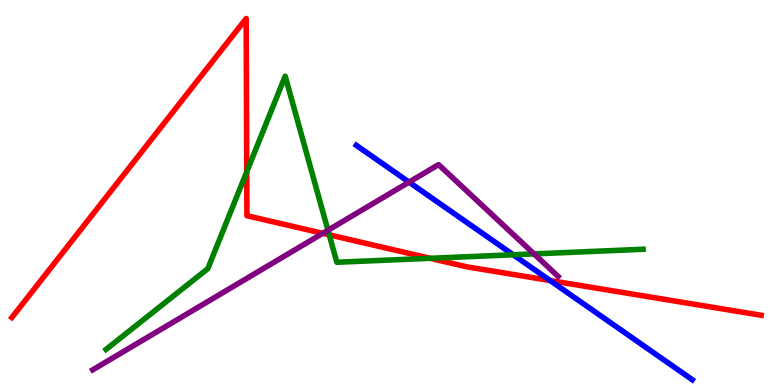[{'lines': ['blue', 'red'], 'intersections': [{'x': 7.1, 'y': 2.71}]}, {'lines': ['green', 'red'], 'intersections': [{'x': 3.18, 'y': 5.54}, {'x': 4.25, 'y': 3.9}, {'x': 5.55, 'y': 3.29}]}, {'lines': ['purple', 'red'], 'intersections': [{'x': 4.16, 'y': 3.94}]}, {'lines': ['blue', 'green'], 'intersections': [{'x': 6.62, 'y': 3.38}]}, {'lines': ['blue', 'purple'], 'intersections': [{'x': 5.28, 'y': 5.27}]}, {'lines': ['green', 'purple'], 'intersections': [{'x': 4.23, 'y': 4.02}, {'x': 6.89, 'y': 3.41}]}]